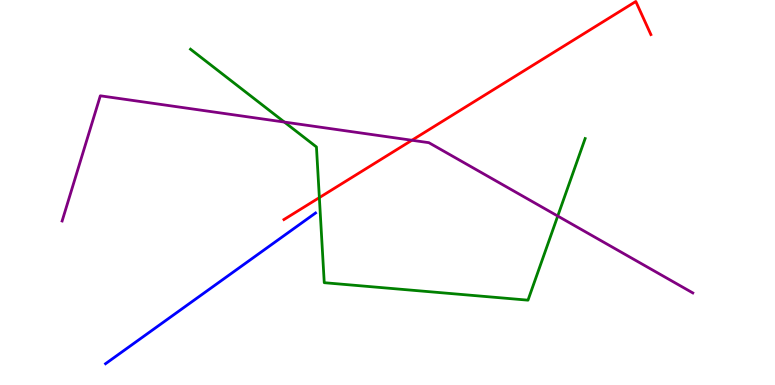[{'lines': ['blue', 'red'], 'intersections': []}, {'lines': ['green', 'red'], 'intersections': [{'x': 4.12, 'y': 4.87}]}, {'lines': ['purple', 'red'], 'intersections': [{'x': 5.31, 'y': 6.36}]}, {'lines': ['blue', 'green'], 'intersections': []}, {'lines': ['blue', 'purple'], 'intersections': []}, {'lines': ['green', 'purple'], 'intersections': [{'x': 3.67, 'y': 6.83}, {'x': 7.2, 'y': 4.39}]}]